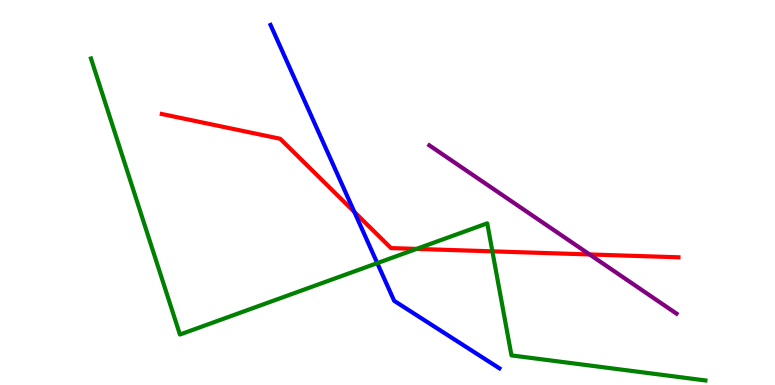[{'lines': ['blue', 'red'], 'intersections': [{'x': 4.57, 'y': 4.5}]}, {'lines': ['green', 'red'], 'intersections': [{'x': 5.37, 'y': 3.53}, {'x': 6.35, 'y': 3.47}]}, {'lines': ['purple', 'red'], 'intersections': [{'x': 7.61, 'y': 3.39}]}, {'lines': ['blue', 'green'], 'intersections': [{'x': 4.87, 'y': 3.17}]}, {'lines': ['blue', 'purple'], 'intersections': []}, {'lines': ['green', 'purple'], 'intersections': []}]